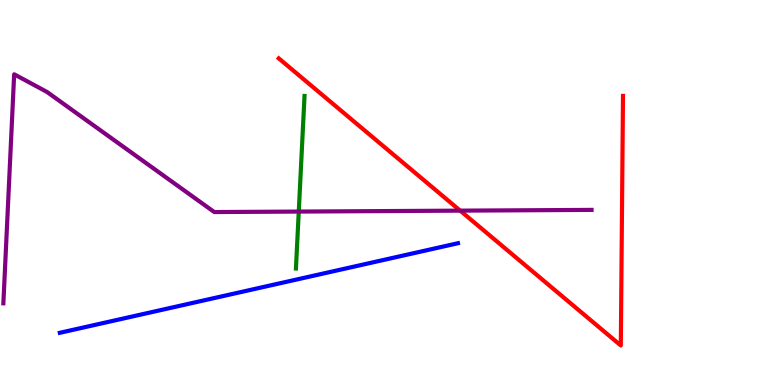[{'lines': ['blue', 'red'], 'intersections': []}, {'lines': ['green', 'red'], 'intersections': []}, {'lines': ['purple', 'red'], 'intersections': [{'x': 5.94, 'y': 4.53}]}, {'lines': ['blue', 'green'], 'intersections': []}, {'lines': ['blue', 'purple'], 'intersections': []}, {'lines': ['green', 'purple'], 'intersections': [{'x': 3.86, 'y': 4.5}]}]